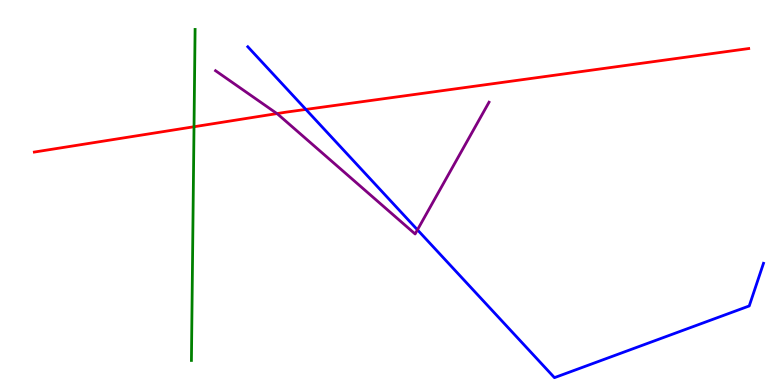[{'lines': ['blue', 'red'], 'intersections': [{'x': 3.95, 'y': 7.16}]}, {'lines': ['green', 'red'], 'intersections': [{'x': 2.5, 'y': 6.71}]}, {'lines': ['purple', 'red'], 'intersections': [{'x': 3.57, 'y': 7.05}]}, {'lines': ['blue', 'green'], 'intersections': []}, {'lines': ['blue', 'purple'], 'intersections': [{'x': 5.39, 'y': 4.03}]}, {'lines': ['green', 'purple'], 'intersections': []}]